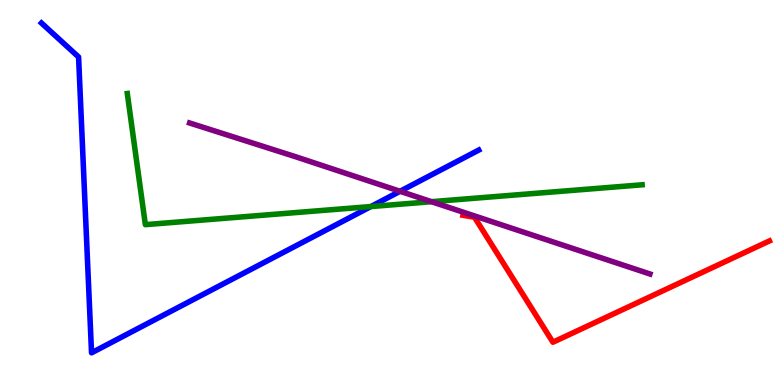[{'lines': ['blue', 'red'], 'intersections': []}, {'lines': ['green', 'red'], 'intersections': []}, {'lines': ['purple', 'red'], 'intersections': []}, {'lines': ['blue', 'green'], 'intersections': [{'x': 4.79, 'y': 4.63}]}, {'lines': ['blue', 'purple'], 'intersections': [{'x': 5.16, 'y': 5.03}]}, {'lines': ['green', 'purple'], 'intersections': [{'x': 5.57, 'y': 4.76}]}]